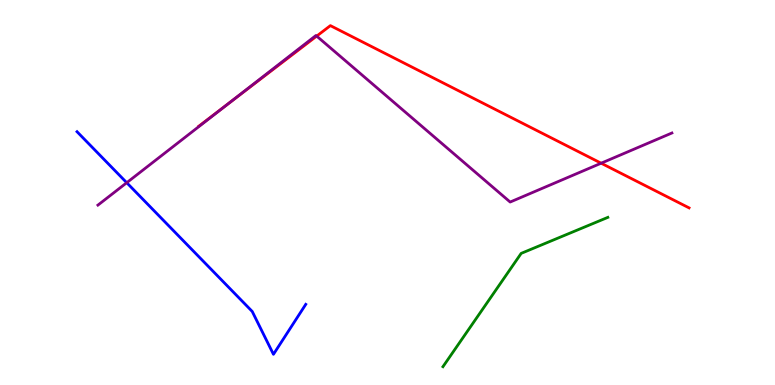[{'lines': ['blue', 'red'], 'intersections': []}, {'lines': ['green', 'red'], 'intersections': []}, {'lines': ['purple', 'red'], 'intersections': [{'x': 2.96, 'y': 7.33}, {'x': 4.09, 'y': 9.06}, {'x': 7.76, 'y': 5.76}]}, {'lines': ['blue', 'green'], 'intersections': []}, {'lines': ['blue', 'purple'], 'intersections': [{'x': 1.64, 'y': 5.25}]}, {'lines': ['green', 'purple'], 'intersections': []}]